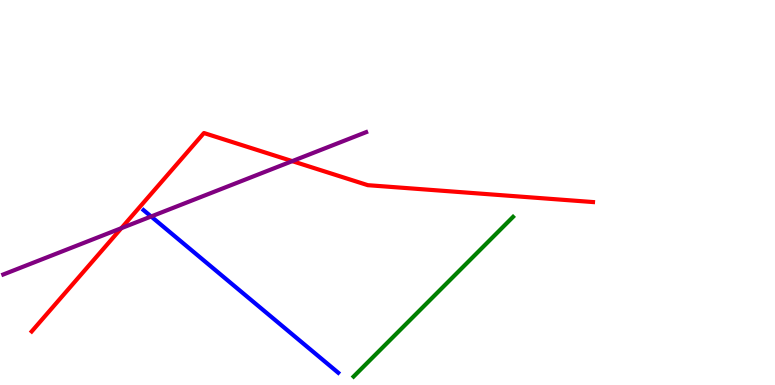[{'lines': ['blue', 'red'], 'intersections': []}, {'lines': ['green', 'red'], 'intersections': []}, {'lines': ['purple', 'red'], 'intersections': [{'x': 1.57, 'y': 4.07}, {'x': 3.77, 'y': 5.81}]}, {'lines': ['blue', 'green'], 'intersections': []}, {'lines': ['blue', 'purple'], 'intersections': [{'x': 1.95, 'y': 4.38}]}, {'lines': ['green', 'purple'], 'intersections': []}]